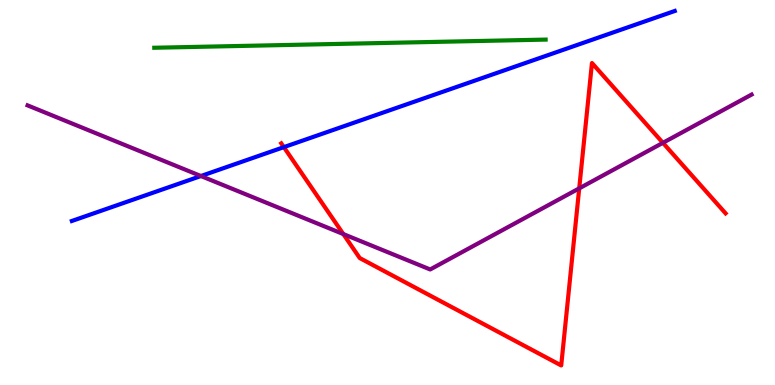[{'lines': ['blue', 'red'], 'intersections': [{'x': 3.66, 'y': 6.18}]}, {'lines': ['green', 'red'], 'intersections': []}, {'lines': ['purple', 'red'], 'intersections': [{'x': 4.43, 'y': 3.92}, {'x': 7.47, 'y': 5.11}, {'x': 8.55, 'y': 6.29}]}, {'lines': ['blue', 'green'], 'intersections': []}, {'lines': ['blue', 'purple'], 'intersections': [{'x': 2.59, 'y': 5.43}]}, {'lines': ['green', 'purple'], 'intersections': []}]